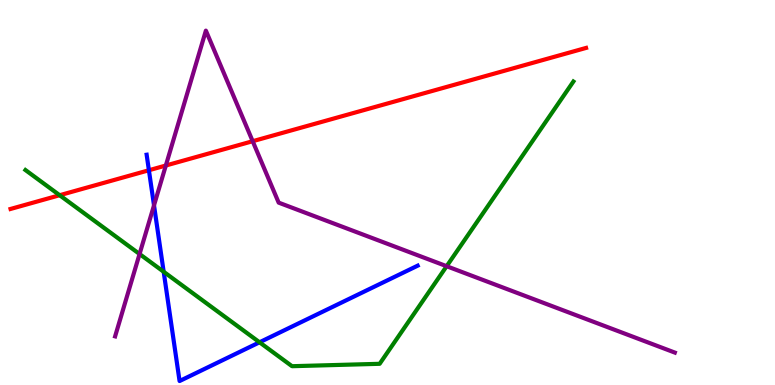[{'lines': ['blue', 'red'], 'intersections': [{'x': 1.92, 'y': 5.58}]}, {'lines': ['green', 'red'], 'intersections': [{'x': 0.77, 'y': 4.93}]}, {'lines': ['purple', 'red'], 'intersections': [{'x': 2.14, 'y': 5.7}, {'x': 3.26, 'y': 6.33}]}, {'lines': ['blue', 'green'], 'intersections': [{'x': 2.11, 'y': 2.94}, {'x': 3.35, 'y': 1.11}]}, {'lines': ['blue', 'purple'], 'intersections': [{'x': 1.99, 'y': 4.67}]}, {'lines': ['green', 'purple'], 'intersections': [{'x': 1.8, 'y': 3.4}, {'x': 5.76, 'y': 3.09}]}]